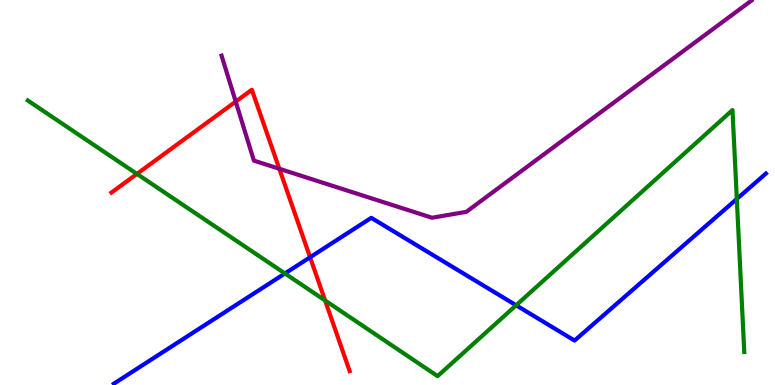[{'lines': ['blue', 'red'], 'intersections': [{'x': 4.0, 'y': 3.32}]}, {'lines': ['green', 'red'], 'intersections': [{'x': 1.77, 'y': 5.48}, {'x': 4.19, 'y': 2.2}]}, {'lines': ['purple', 'red'], 'intersections': [{'x': 3.04, 'y': 7.36}, {'x': 3.6, 'y': 5.62}]}, {'lines': ['blue', 'green'], 'intersections': [{'x': 3.68, 'y': 2.9}, {'x': 6.66, 'y': 2.07}, {'x': 9.51, 'y': 4.83}]}, {'lines': ['blue', 'purple'], 'intersections': []}, {'lines': ['green', 'purple'], 'intersections': []}]